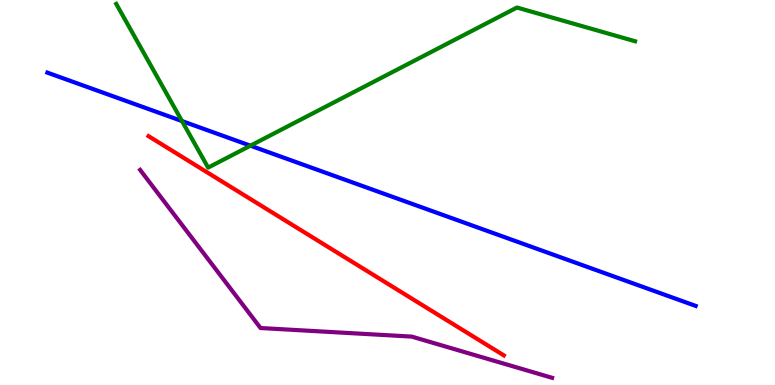[{'lines': ['blue', 'red'], 'intersections': []}, {'lines': ['green', 'red'], 'intersections': []}, {'lines': ['purple', 'red'], 'intersections': []}, {'lines': ['blue', 'green'], 'intersections': [{'x': 2.35, 'y': 6.86}, {'x': 3.23, 'y': 6.22}]}, {'lines': ['blue', 'purple'], 'intersections': []}, {'lines': ['green', 'purple'], 'intersections': []}]